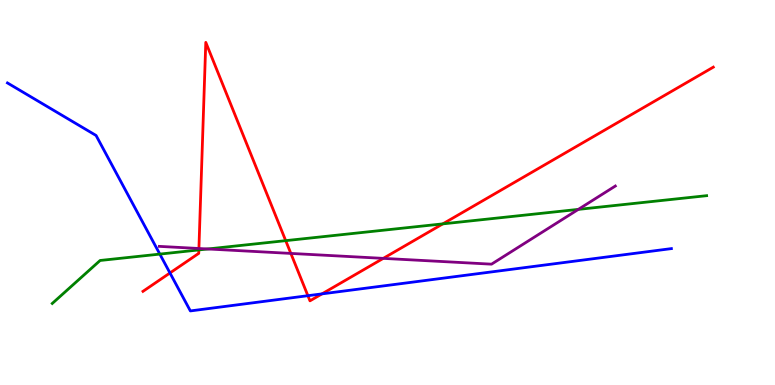[{'lines': ['blue', 'red'], 'intersections': [{'x': 2.19, 'y': 2.91}, {'x': 3.97, 'y': 2.32}, {'x': 4.15, 'y': 2.37}]}, {'lines': ['green', 'red'], 'intersections': [{'x': 2.57, 'y': 3.51}, {'x': 3.69, 'y': 3.75}, {'x': 5.71, 'y': 4.19}]}, {'lines': ['purple', 'red'], 'intersections': [{'x': 2.57, 'y': 3.55}, {'x': 3.75, 'y': 3.42}, {'x': 4.95, 'y': 3.29}]}, {'lines': ['blue', 'green'], 'intersections': [{'x': 2.06, 'y': 3.4}]}, {'lines': ['blue', 'purple'], 'intersections': []}, {'lines': ['green', 'purple'], 'intersections': [{'x': 2.68, 'y': 3.53}, {'x': 7.46, 'y': 4.56}]}]